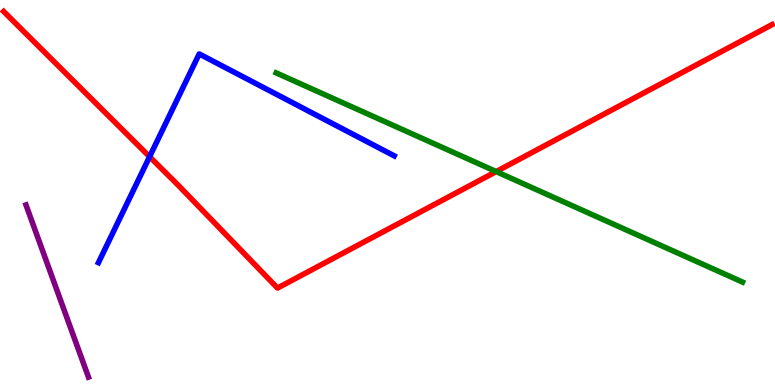[{'lines': ['blue', 'red'], 'intersections': [{'x': 1.93, 'y': 5.93}]}, {'lines': ['green', 'red'], 'intersections': [{'x': 6.4, 'y': 5.54}]}, {'lines': ['purple', 'red'], 'intersections': []}, {'lines': ['blue', 'green'], 'intersections': []}, {'lines': ['blue', 'purple'], 'intersections': []}, {'lines': ['green', 'purple'], 'intersections': []}]